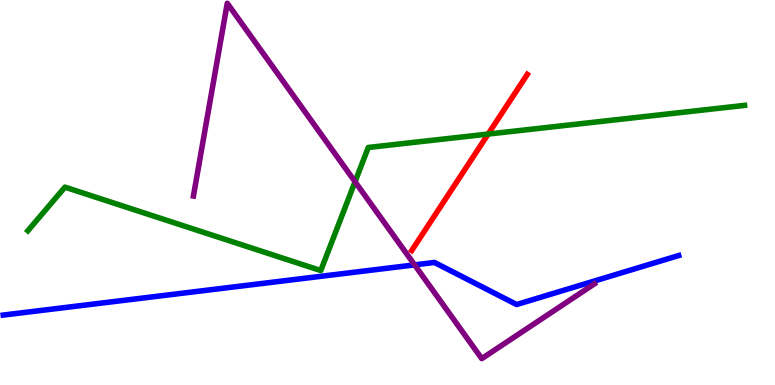[{'lines': ['blue', 'red'], 'intersections': []}, {'lines': ['green', 'red'], 'intersections': [{'x': 6.3, 'y': 6.52}]}, {'lines': ['purple', 'red'], 'intersections': []}, {'lines': ['blue', 'green'], 'intersections': []}, {'lines': ['blue', 'purple'], 'intersections': [{'x': 5.35, 'y': 3.12}]}, {'lines': ['green', 'purple'], 'intersections': [{'x': 4.58, 'y': 5.28}]}]